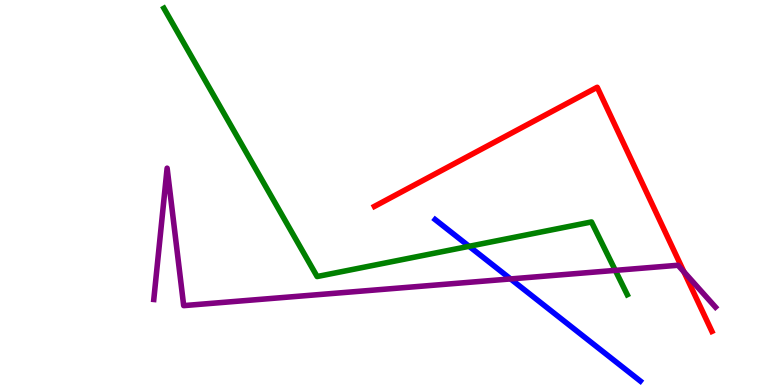[{'lines': ['blue', 'red'], 'intersections': []}, {'lines': ['green', 'red'], 'intersections': []}, {'lines': ['purple', 'red'], 'intersections': [{'x': 8.83, 'y': 2.94}]}, {'lines': ['blue', 'green'], 'intersections': [{'x': 6.05, 'y': 3.6}]}, {'lines': ['blue', 'purple'], 'intersections': [{'x': 6.59, 'y': 2.76}]}, {'lines': ['green', 'purple'], 'intersections': [{'x': 7.94, 'y': 2.98}]}]